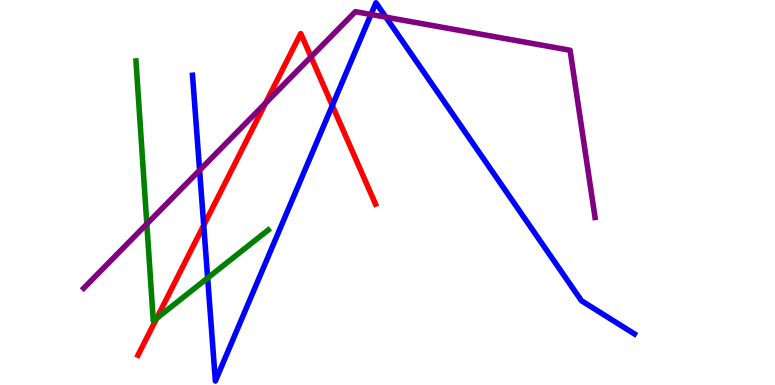[{'lines': ['blue', 'red'], 'intersections': [{'x': 2.63, 'y': 4.15}, {'x': 4.29, 'y': 7.26}]}, {'lines': ['green', 'red'], 'intersections': [{'x': 2.02, 'y': 1.73}]}, {'lines': ['purple', 'red'], 'intersections': [{'x': 3.43, 'y': 7.32}, {'x': 4.01, 'y': 8.52}]}, {'lines': ['blue', 'green'], 'intersections': [{'x': 2.68, 'y': 2.78}]}, {'lines': ['blue', 'purple'], 'intersections': [{'x': 2.58, 'y': 5.58}, {'x': 4.79, 'y': 9.62}, {'x': 4.98, 'y': 9.55}]}, {'lines': ['green', 'purple'], 'intersections': [{'x': 1.89, 'y': 4.18}]}]